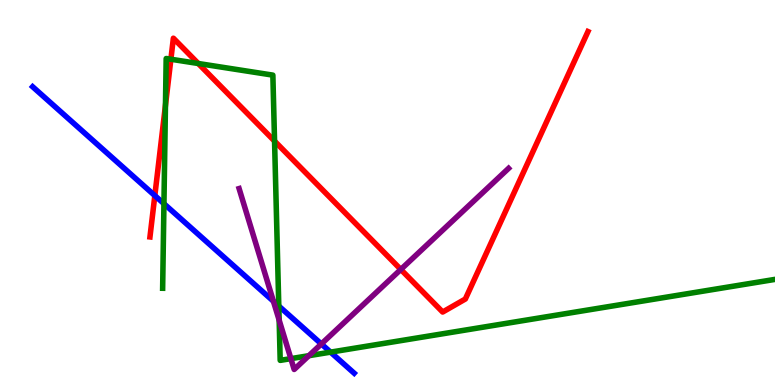[{'lines': ['blue', 'red'], 'intersections': [{'x': 2.0, 'y': 4.92}]}, {'lines': ['green', 'red'], 'intersections': [{'x': 2.13, 'y': 7.26}, {'x': 2.21, 'y': 8.46}, {'x': 2.56, 'y': 8.35}, {'x': 3.54, 'y': 6.34}]}, {'lines': ['purple', 'red'], 'intersections': [{'x': 5.17, 'y': 3.0}]}, {'lines': ['blue', 'green'], 'intersections': [{'x': 2.12, 'y': 4.71}, {'x': 3.6, 'y': 2.05}, {'x': 4.27, 'y': 0.853}]}, {'lines': ['blue', 'purple'], 'intersections': [{'x': 3.53, 'y': 2.18}, {'x': 4.15, 'y': 1.07}]}, {'lines': ['green', 'purple'], 'intersections': [{'x': 3.6, 'y': 1.68}, {'x': 3.75, 'y': 0.685}, {'x': 3.99, 'y': 0.761}]}]